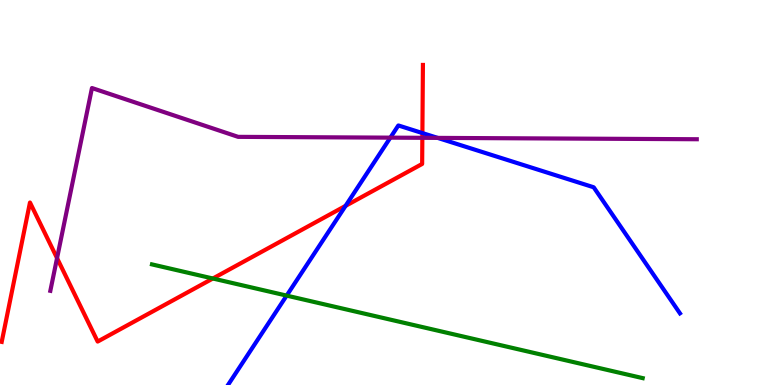[{'lines': ['blue', 'red'], 'intersections': [{'x': 4.46, 'y': 4.65}, {'x': 5.45, 'y': 6.54}]}, {'lines': ['green', 'red'], 'intersections': [{'x': 2.75, 'y': 2.77}]}, {'lines': ['purple', 'red'], 'intersections': [{'x': 0.736, 'y': 3.3}, {'x': 5.45, 'y': 6.42}]}, {'lines': ['blue', 'green'], 'intersections': [{'x': 3.7, 'y': 2.32}]}, {'lines': ['blue', 'purple'], 'intersections': [{'x': 5.04, 'y': 6.42}, {'x': 5.65, 'y': 6.42}]}, {'lines': ['green', 'purple'], 'intersections': []}]